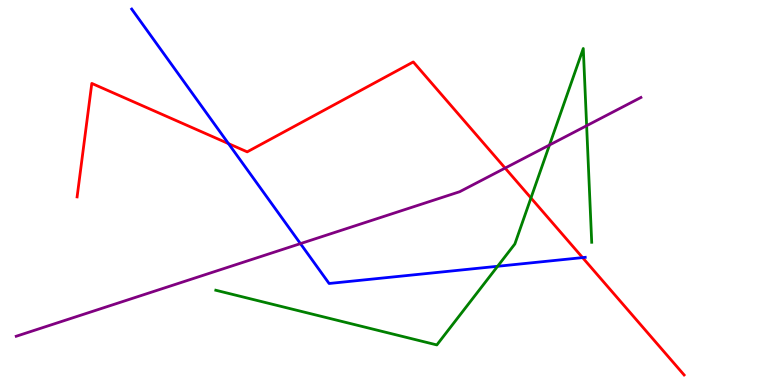[{'lines': ['blue', 'red'], 'intersections': [{'x': 2.95, 'y': 6.27}, {'x': 7.52, 'y': 3.31}]}, {'lines': ['green', 'red'], 'intersections': [{'x': 6.85, 'y': 4.86}]}, {'lines': ['purple', 'red'], 'intersections': [{'x': 6.52, 'y': 5.63}]}, {'lines': ['blue', 'green'], 'intersections': [{'x': 6.42, 'y': 3.08}]}, {'lines': ['blue', 'purple'], 'intersections': [{'x': 3.88, 'y': 3.67}]}, {'lines': ['green', 'purple'], 'intersections': [{'x': 7.09, 'y': 6.23}, {'x': 7.57, 'y': 6.74}]}]